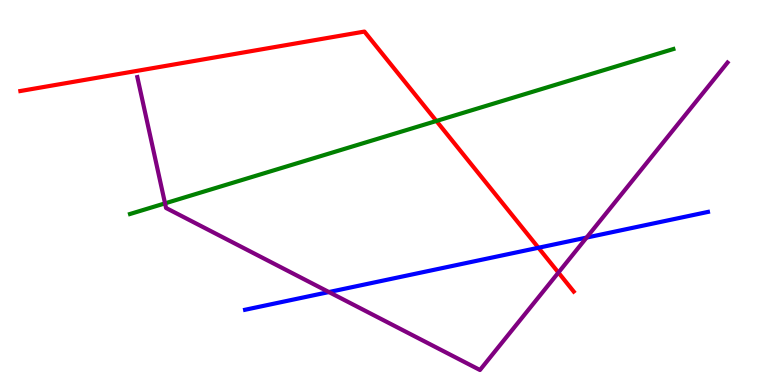[{'lines': ['blue', 'red'], 'intersections': [{'x': 6.95, 'y': 3.56}]}, {'lines': ['green', 'red'], 'intersections': [{'x': 5.63, 'y': 6.86}]}, {'lines': ['purple', 'red'], 'intersections': [{'x': 7.21, 'y': 2.92}]}, {'lines': ['blue', 'green'], 'intersections': []}, {'lines': ['blue', 'purple'], 'intersections': [{'x': 4.24, 'y': 2.41}, {'x': 7.57, 'y': 3.83}]}, {'lines': ['green', 'purple'], 'intersections': [{'x': 2.13, 'y': 4.72}]}]